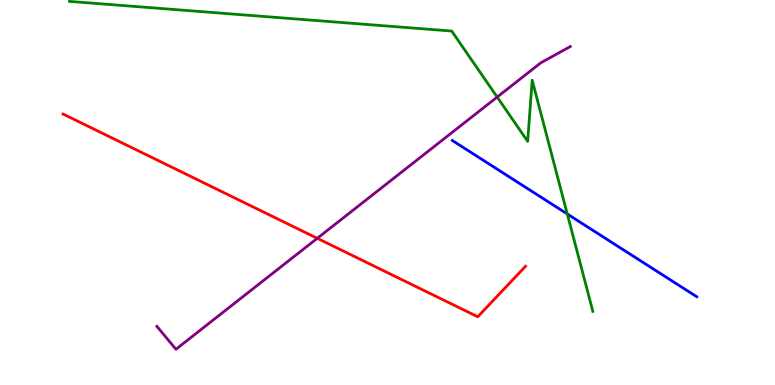[{'lines': ['blue', 'red'], 'intersections': []}, {'lines': ['green', 'red'], 'intersections': []}, {'lines': ['purple', 'red'], 'intersections': [{'x': 4.09, 'y': 3.81}]}, {'lines': ['blue', 'green'], 'intersections': [{'x': 7.32, 'y': 4.44}]}, {'lines': ['blue', 'purple'], 'intersections': []}, {'lines': ['green', 'purple'], 'intersections': [{'x': 6.42, 'y': 7.48}]}]